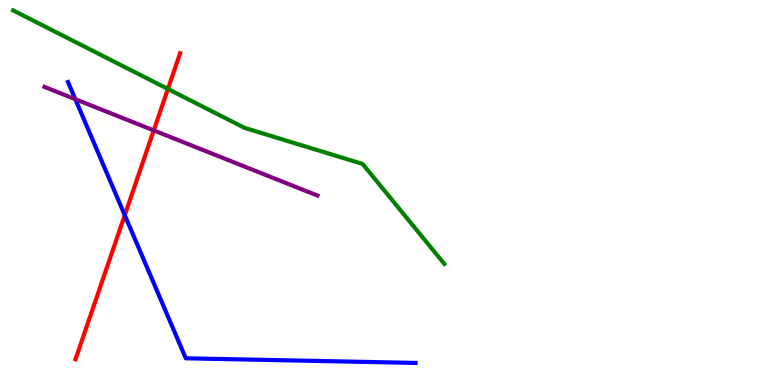[{'lines': ['blue', 'red'], 'intersections': [{'x': 1.61, 'y': 4.41}]}, {'lines': ['green', 'red'], 'intersections': [{'x': 2.17, 'y': 7.69}]}, {'lines': ['purple', 'red'], 'intersections': [{'x': 1.98, 'y': 6.61}]}, {'lines': ['blue', 'green'], 'intersections': []}, {'lines': ['blue', 'purple'], 'intersections': [{'x': 0.972, 'y': 7.42}]}, {'lines': ['green', 'purple'], 'intersections': []}]